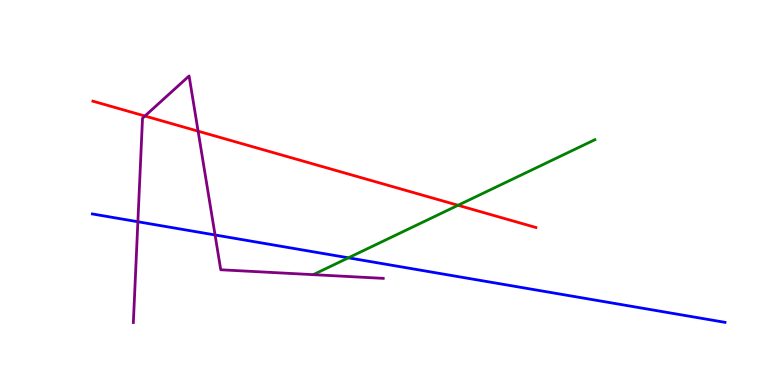[{'lines': ['blue', 'red'], 'intersections': []}, {'lines': ['green', 'red'], 'intersections': [{'x': 5.91, 'y': 4.67}]}, {'lines': ['purple', 'red'], 'intersections': [{'x': 1.87, 'y': 6.99}, {'x': 2.56, 'y': 6.59}]}, {'lines': ['blue', 'green'], 'intersections': [{'x': 4.5, 'y': 3.3}]}, {'lines': ['blue', 'purple'], 'intersections': [{'x': 1.78, 'y': 4.24}, {'x': 2.78, 'y': 3.9}]}, {'lines': ['green', 'purple'], 'intersections': []}]